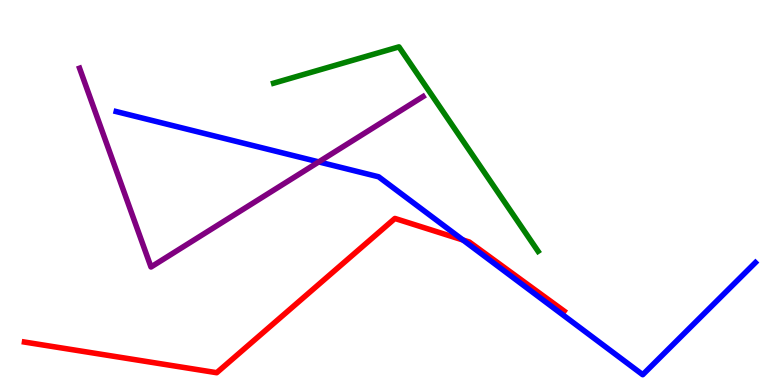[{'lines': ['blue', 'red'], 'intersections': [{'x': 5.97, 'y': 3.77}]}, {'lines': ['green', 'red'], 'intersections': []}, {'lines': ['purple', 'red'], 'intersections': []}, {'lines': ['blue', 'green'], 'intersections': []}, {'lines': ['blue', 'purple'], 'intersections': [{'x': 4.11, 'y': 5.79}]}, {'lines': ['green', 'purple'], 'intersections': []}]